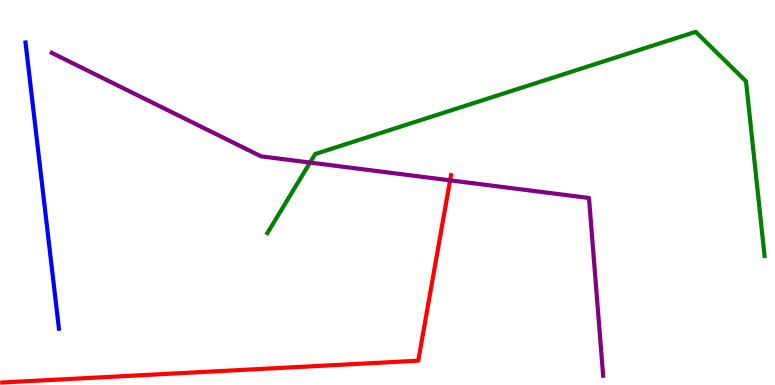[{'lines': ['blue', 'red'], 'intersections': []}, {'lines': ['green', 'red'], 'intersections': []}, {'lines': ['purple', 'red'], 'intersections': [{'x': 5.81, 'y': 5.32}]}, {'lines': ['blue', 'green'], 'intersections': []}, {'lines': ['blue', 'purple'], 'intersections': []}, {'lines': ['green', 'purple'], 'intersections': [{'x': 4.0, 'y': 5.78}]}]